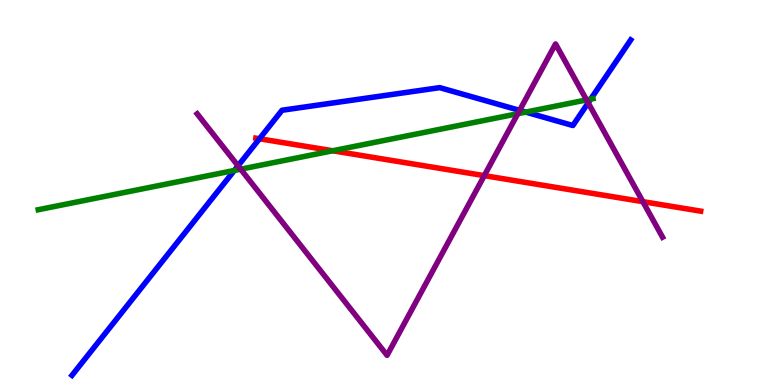[{'lines': ['blue', 'red'], 'intersections': [{'x': 3.35, 'y': 6.4}]}, {'lines': ['green', 'red'], 'intersections': [{'x': 4.29, 'y': 6.08}]}, {'lines': ['purple', 'red'], 'intersections': [{'x': 6.25, 'y': 5.44}, {'x': 8.3, 'y': 4.76}]}, {'lines': ['blue', 'green'], 'intersections': [{'x': 3.02, 'y': 5.57}, {'x': 6.78, 'y': 7.09}, {'x': 7.62, 'y': 7.43}]}, {'lines': ['blue', 'purple'], 'intersections': [{'x': 3.07, 'y': 5.69}, {'x': 6.7, 'y': 7.13}, {'x': 7.59, 'y': 7.33}]}, {'lines': ['green', 'purple'], 'intersections': [{'x': 3.11, 'y': 5.61}, {'x': 6.68, 'y': 7.05}, {'x': 7.57, 'y': 7.4}]}]